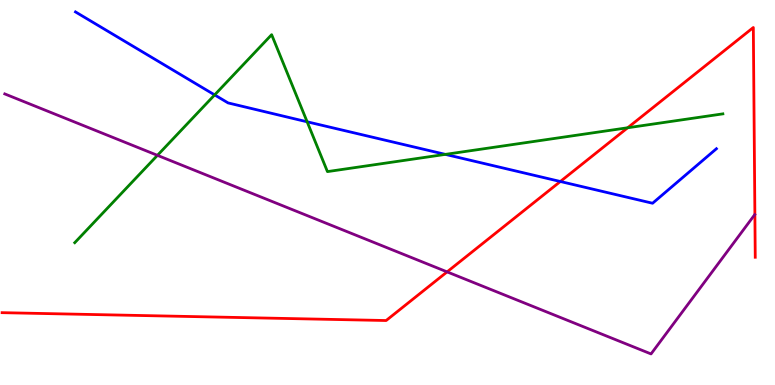[{'lines': ['blue', 'red'], 'intersections': [{'x': 7.23, 'y': 5.29}]}, {'lines': ['green', 'red'], 'intersections': [{'x': 8.1, 'y': 6.68}]}, {'lines': ['purple', 'red'], 'intersections': [{'x': 5.77, 'y': 2.94}]}, {'lines': ['blue', 'green'], 'intersections': [{'x': 2.77, 'y': 7.53}, {'x': 3.96, 'y': 6.84}, {'x': 5.75, 'y': 5.99}]}, {'lines': ['blue', 'purple'], 'intersections': []}, {'lines': ['green', 'purple'], 'intersections': [{'x': 2.03, 'y': 5.97}]}]